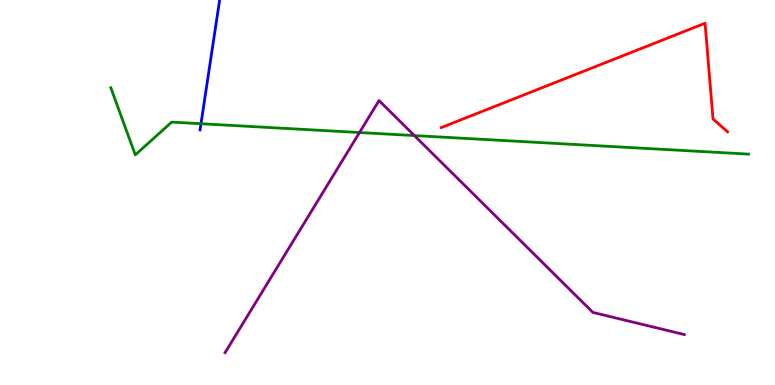[{'lines': ['blue', 'red'], 'intersections': []}, {'lines': ['green', 'red'], 'intersections': []}, {'lines': ['purple', 'red'], 'intersections': []}, {'lines': ['blue', 'green'], 'intersections': [{'x': 2.59, 'y': 6.79}]}, {'lines': ['blue', 'purple'], 'intersections': []}, {'lines': ['green', 'purple'], 'intersections': [{'x': 4.64, 'y': 6.56}, {'x': 5.35, 'y': 6.48}]}]